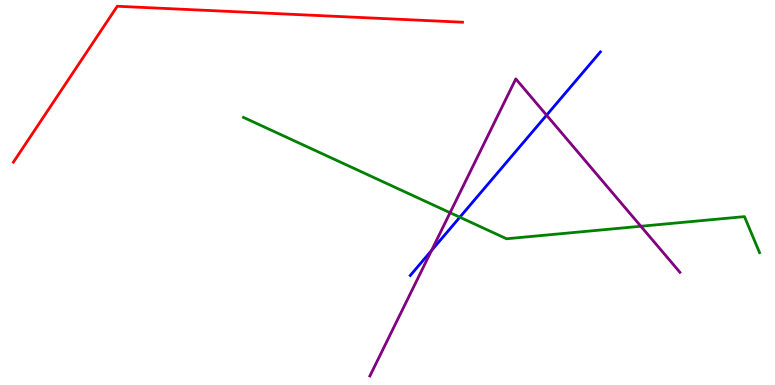[{'lines': ['blue', 'red'], 'intersections': []}, {'lines': ['green', 'red'], 'intersections': []}, {'lines': ['purple', 'red'], 'intersections': []}, {'lines': ['blue', 'green'], 'intersections': [{'x': 5.93, 'y': 4.36}]}, {'lines': ['blue', 'purple'], 'intersections': [{'x': 5.57, 'y': 3.49}, {'x': 7.05, 'y': 7.01}]}, {'lines': ['green', 'purple'], 'intersections': [{'x': 5.81, 'y': 4.47}, {'x': 8.27, 'y': 4.12}]}]